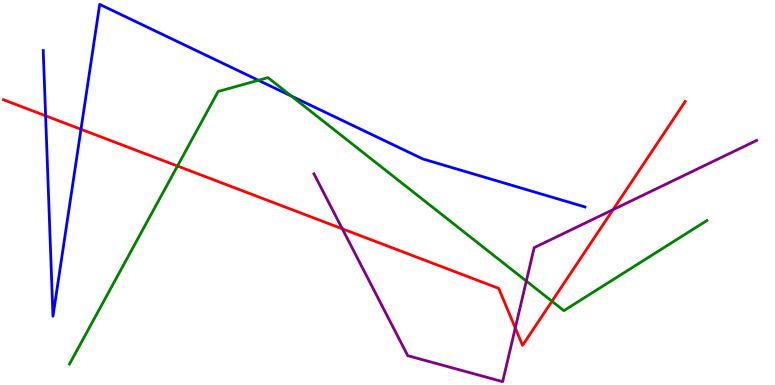[{'lines': ['blue', 'red'], 'intersections': [{'x': 0.589, 'y': 6.99}, {'x': 1.04, 'y': 6.64}]}, {'lines': ['green', 'red'], 'intersections': [{'x': 2.29, 'y': 5.69}, {'x': 7.12, 'y': 2.18}]}, {'lines': ['purple', 'red'], 'intersections': [{'x': 4.42, 'y': 4.06}, {'x': 6.65, 'y': 1.48}, {'x': 7.91, 'y': 4.56}]}, {'lines': ['blue', 'green'], 'intersections': [{'x': 3.33, 'y': 7.91}, {'x': 3.76, 'y': 7.5}]}, {'lines': ['blue', 'purple'], 'intersections': []}, {'lines': ['green', 'purple'], 'intersections': [{'x': 6.79, 'y': 2.7}]}]